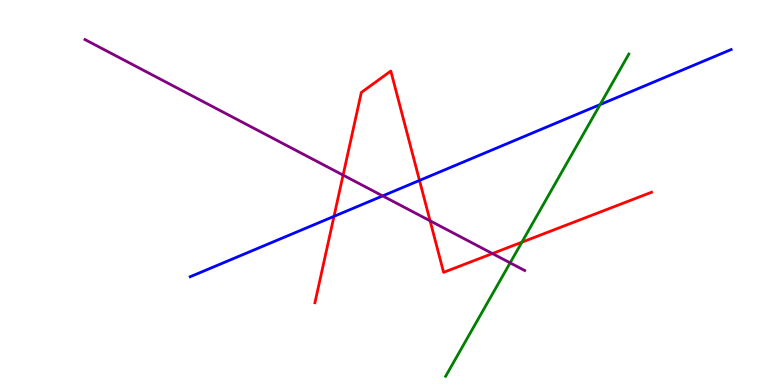[{'lines': ['blue', 'red'], 'intersections': [{'x': 4.31, 'y': 4.38}, {'x': 5.41, 'y': 5.31}]}, {'lines': ['green', 'red'], 'intersections': [{'x': 6.73, 'y': 3.71}]}, {'lines': ['purple', 'red'], 'intersections': [{'x': 4.43, 'y': 5.45}, {'x': 5.55, 'y': 4.26}, {'x': 6.35, 'y': 3.41}]}, {'lines': ['blue', 'green'], 'intersections': [{'x': 7.74, 'y': 7.28}]}, {'lines': ['blue', 'purple'], 'intersections': [{'x': 4.94, 'y': 4.91}]}, {'lines': ['green', 'purple'], 'intersections': [{'x': 6.58, 'y': 3.17}]}]